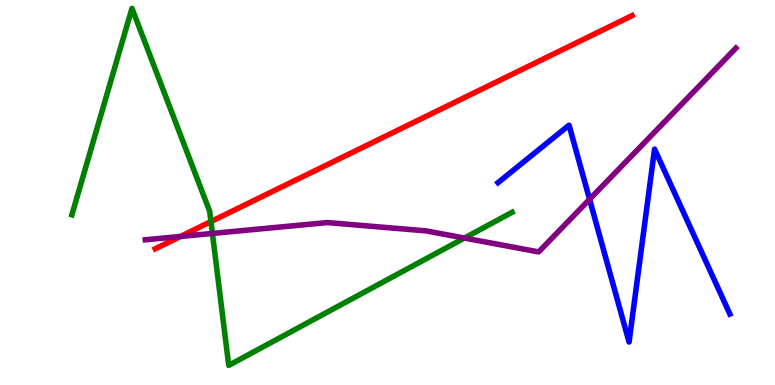[{'lines': ['blue', 'red'], 'intersections': []}, {'lines': ['green', 'red'], 'intersections': [{'x': 2.72, 'y': 4.25}]}, {'lines': ['purple', 'red'], 'intersections': [{'x': 2.33, 'y': 3.86}]}, {'lines': ['blue', 'green'], 'intersections': []}, {'lines': ['blue', 'purple'], 'intersections': [{'x': 7.61, 'y': 4.82}]}, {'lines': ['green', 'purple'], 'intersections': [{'x': 2.74, 'y': 3.94}, {'x': 5.99, 'y': 3.82}]}]